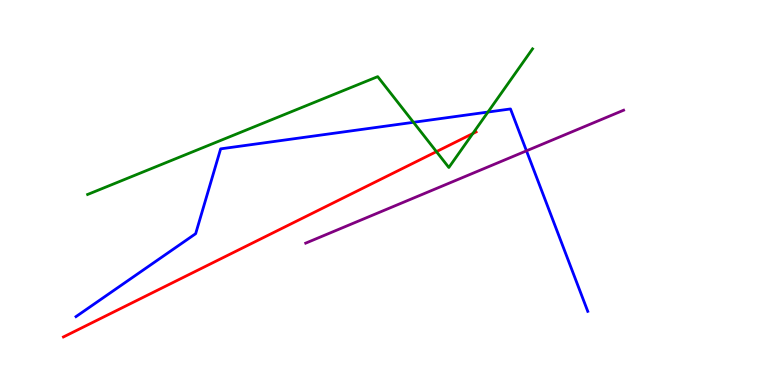[{'lines': ['blue', 'red'], 'intersections': []}, {'lines': ['green', 'red'], 'intersections': [{'x': 5.63, 'y': 6.06}, {'x': 6.1, 'y': 6.53}]}, {'lines': ['purple', 'red'], 'intersections': []}, {'lines': ['blue', 'green'], 'intersections': [{'x': 5.34, 'y': 6.82}, {'x': 6.3, 'y': 7.09}]}, {'lines': ['blue', 'purple'], 'intersections': [{'x': 6.79, 'y': 6.08}]}, {'lines': ['green', 'purple'], 'intersections': []}]